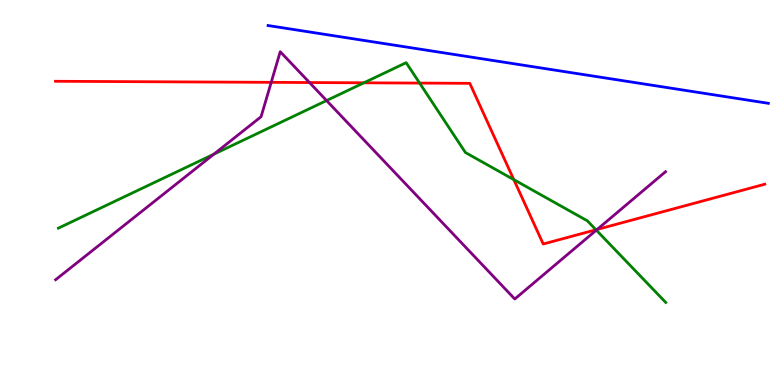[{'lines': ['blue', 'red'], 'intersections': []}, {'lines': ['green', 'red'], 'intersections': [{'x': 4.7, 'y': 7.85}, {'x': 5.41, 'y': 7.84}, {'x': 6.63, 'y': 5.33}, {'x': 7.69, 'y': 4.03}]}, {'lines': ['purple', 'red'], 'intersections': [{'x': 3.5, 'y': 7.86}, {'x': 3.99, 'y': 7.86}, {'x': 7.71, 'y': 4.04}]}, {'lines': ['blue', 'green'], 'intersections': []}, {'lines': ['blue', 'purple'], 'intersections': []}, {'lines': ['green', 'purple'], 'intersections': [{'x': 2.76, 'y': 5.99}, {'x': 4.21, 'y': 7.39}, {'x': 7.69, 'y': 4.02}]}]